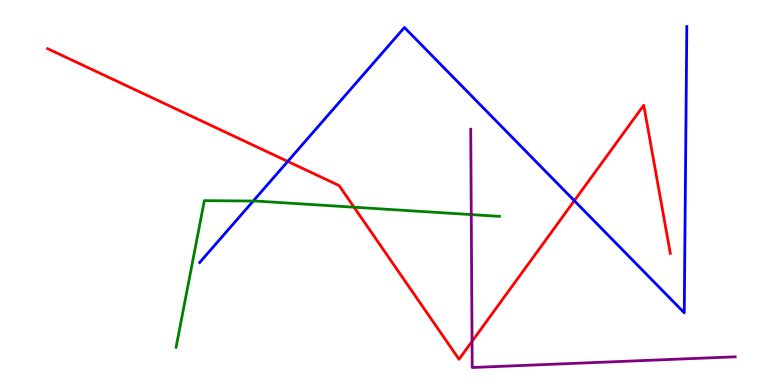[{'lines': ['blue', 'red'], 'intersections': [{'x': 3.71, 'y': 5.81}, {'x': 7.41, 'y': 4.79}]}, {'lines': ['green', 'red'], 'intersections': [{'x': 4.57, 'y': 4.62}]}, {'lines': ['purple', 'red'], 'intersections': [{'x': 6.09, 'y': 1.13}]}, {'lines': ['blue', 'green'], 'intersections': [{'x': 3.27, 'y': 4.78}]}, {'lines': ['blue', 'purple'], 'intersections': []}, {'lines': ['green', 'purple'], 'intersections': [{'x': 6.08, 'y': 4.43}]}]